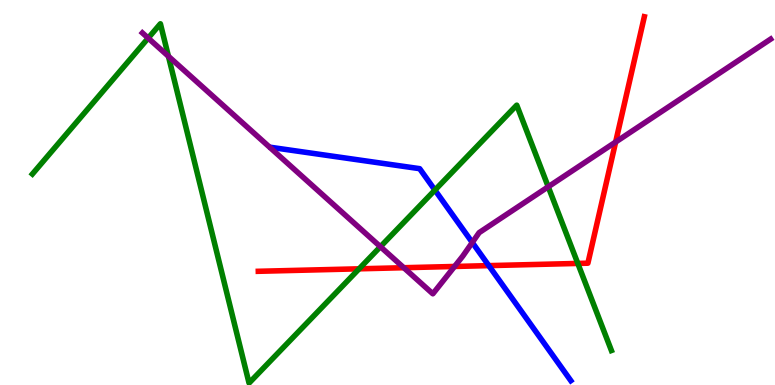[{'lines': ['blue', 'red'], 'intersections': [{'x': 6.31, 'y': 3.1}]}, {'lines': ['green', 'red'], 'intersections': [{'x': 4.63, 'y': 3.02}, {'x': 7.46, 'y': 3.16}]}, {'lines': ['purple', 'red'], 'intersections': [{'x': 5.21, 'y': 3.05}, {'x': 5.87, 'y': 3.08}, {'x': 7.94, 'y': 6.31}]}, {'lines': ['blue', 'green'], 'intersections': [{'x': 5.61, 'y': 5.06}]}, {'lines': ['blue', 'purple'], 'intersections': [{'x': 6.09, 'y': 3.7}]}, {'lines': ['green', 'purple'], 'intersections': [{'x': 1.91, 'y': 9.01}, {'x': 2.17, 'y': 8.54}, {'x': 4.91, 'y': 3.59}, {'x': 7.07, 'y': 5.15}]}]